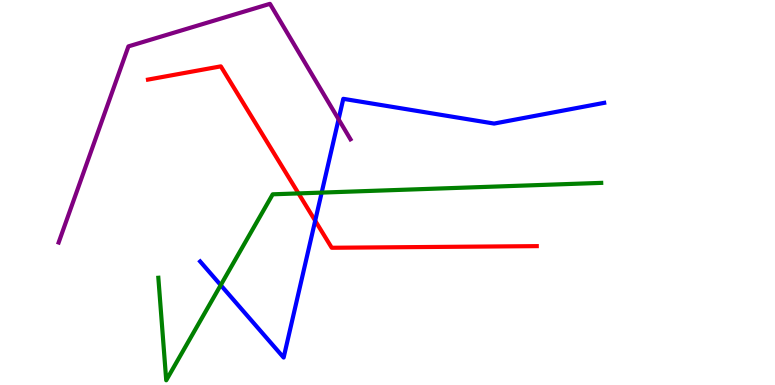[{'lines': ['blue', 'red'], 'intersections': [{'x': 4.07, 'y': 4.27}]}, {'lines': ['green', 'red'], 'intersections': [{'x': 3.85, 'y': 4.98}]}, {'lines': ['purple', 'red'], 'intersections': []}, {'lines': ['blue', 'green'], 'intersections': [{'x': 2.85, 'y': 2.59}, {'x': 4.15, 'y': 5.0}]}, {'lines': ['blue', 'purple'], 'intersections': [{'x': 4.37, 'y': 6.9}]}, {'lines': ['green', 'purple'], 'intersections': []}]